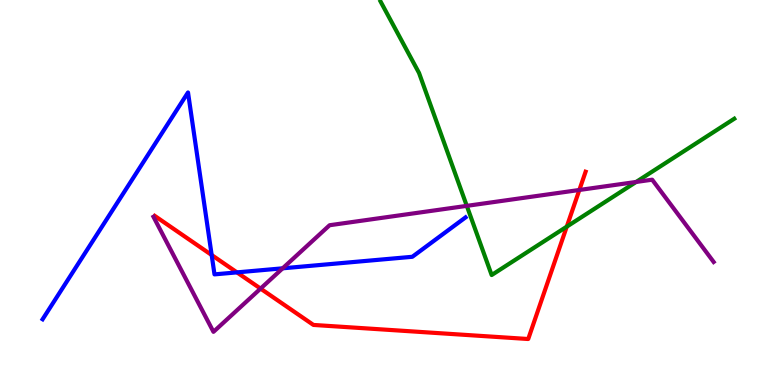[{'lines': ['blue', 'red'], 'intersections': [{'x': 2.73, 'y': 3.38}, {'x': 3.06, 'y': 2.93}]}, {'lines': ['green', 'red'], 'intersections': [{'x': 7.31, 'y': 4.11}]}, {'lines': ['purple', 'red'], 'intersections': [{'x': 3.36, 'y': 2.5}, {'x': 7.48, 'y': 5.07}]}, {'lines': ['blue', 'green'], 'intersections': []}, {'lines': ['blue', 'purple'], 'intersections': [{'x': 3.65, 'y': 3.03}]}, {'lines': ['green', 'purple'], 'intersections': [{'x': 6.02, 'y': 4.65}, {'x': 8.21, 'y': 5.27}]}]